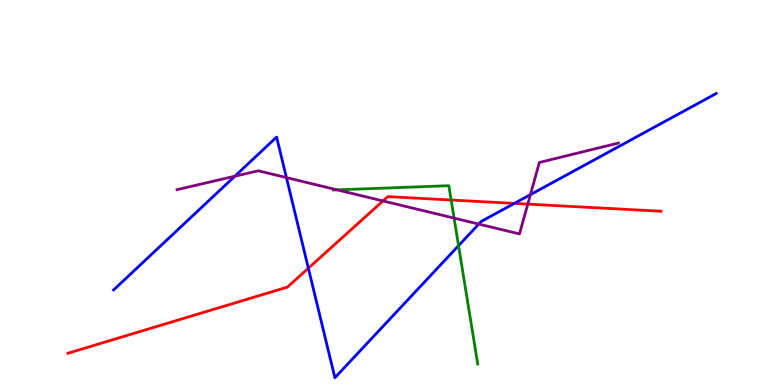[{'lines': ['blue', 'red'], 'intersections': [{'x': 3.98, 'y': 3.03}, {'x': 6.64, 'y': 4.72}]}, {'lines': ['green', 'red'], 'intersections': [{'x': 5.82, 'y': 4.8}]}, {'lines': ['purple', 'red'], 'intersections': [{'x': 4.94, 'y': 4.78}, {'x': 6.81, 'y': 4.7}]}, {'lines': ['blue', 'green'], 'intersections': [{'x': 5.92, 'y': 3.62}]}, {'lines': ['blue', 'purple'], 'intersections': [{'x': 3.03, 'y': 5.42}, {'x': 3.7, 'y': 5.39}, {'x': 6.18, 'y': 4.18}, {'x': 6.84, 'y': 4.94}]}, {'lines': ['green', 'purple'], 'intersections': [{'x': 4.35, 'y': 5.07}, {'x': 5.86, 'y': 4.33}]}]